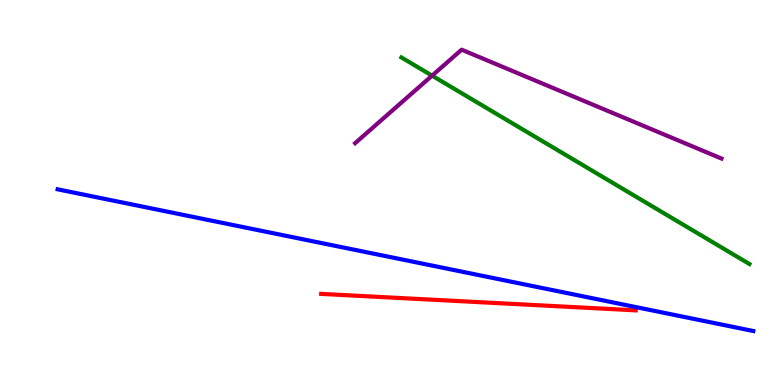[{'lines': ['blue', 'red'], 'intersections': []}, {'lines': ['green', 'red'], 'intersections': []}, {'lines': ['purple', 'red'], 'intersections': []}, {'lines': ['blue', 'green'], 'intersections': []}, {'lines': ['blue', 'purple'], 'intersections': []}, {'lines': ['green', 'purple'], 'intersections': [{'x': 5.58, 'y': 8.04}]}]